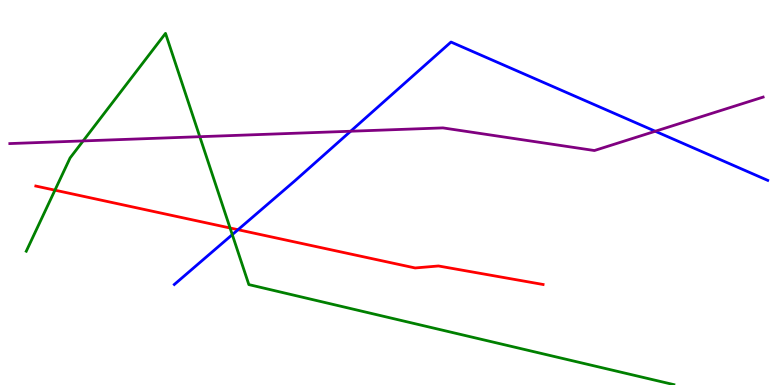[{'lines': ['blue', 'red'], 'intersections': [{'x': 3.07, 'y': 4.03}]}, {'lines': ['green', 'red'], 'intersections': [{'x': 0.709, 'y': 5.06}, {'x': 2.97, 'y': 4.08}]}, {'lines': ['purple', 'red'], 'intersections': []}, {'lines': ['blue', 'green'], 'intersections': [{'x': 3.0, 'y': 3.91}]}, {'lines': ['blue', 'purple'], 'intersections': [{'x': 4.52, 'y': 6.59}, {'x': 8.46, 'y': 6.59}]}, {'lines': ['green', 'purple'], 'intersections': [{'x': 1.07, 'y': 6.34}, {'x': 2.58, 'y': 6.45}]}]